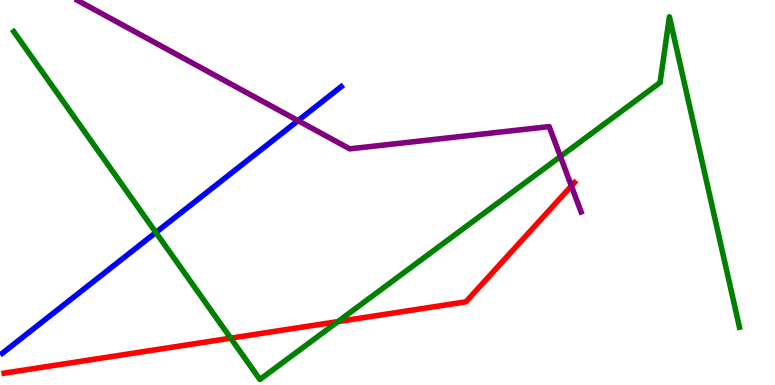[{'lines': ['blue', 'red'], 'intersections': []}, {'lines': ['green', 'red'], 'intersections': [{'x': 2.98, 'y': 1.22}, {'x': 4.36, 'y': 1.65}]}, {'lines': ['purple', 'red'], 'intersections': [{'x': 7.37, 'y': 5.17}]}, {'lines': ['blue', 'green'], 'intersections': [{'x': 2.01, 'y': 3.96}]}, {'lines': ['blue', 'purple'], 'intersections': [{'x': 3.85, 'y': 6.87}]}, {'lines': ['green', 'purple'], 'intersections': [{'x': 7.23, 'y': 5.93}]}]